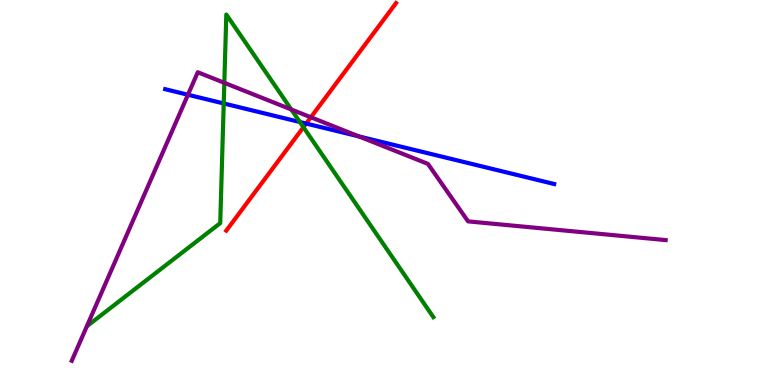[{'lines': ['blue', 'red'], 'intersections': [{'x': 3.95, 'y': 6.79}]}, {'lines': ['green', 'red'], 'intersections': [{'x': 3.92, 'y': 6.7}]}, {'lines': ['purple', 'red'], 'intersections': [{'x': 4.01, 'y': 6.95}]}, {'lines': ['blue', 'green'], 'intersections': [{'x': 2.89, 'y': 7.31}, {'x': 3.87, 'y': 6.83}]}, {'lines': ['blue', 'purple'], 'intersections': [{'x': 2.43, 'y': 7.54}, {'x': 4.63, 'y': 6.46}]}, {'lines': ['green', 'purple'], 'intersections': [{'x': 2.89, 'y': 7.85}, {'x': 3.76, 'y': 7.16}]}]